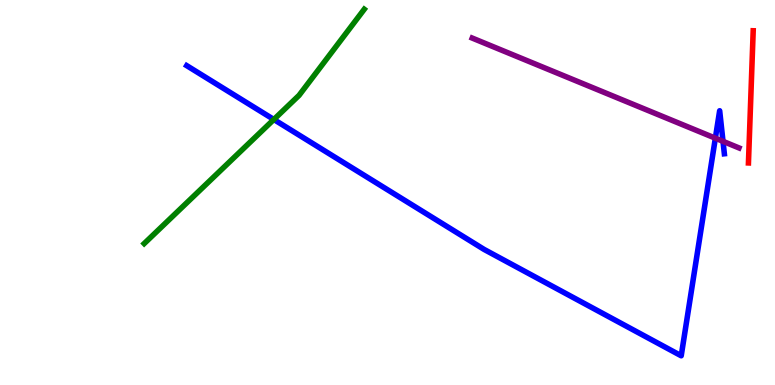[{'lines': ['blue', 'red'], 'intersections': []}, {'lines': ['green', 'red'], 'intersections': []}, {'lines': ['purple', 'red'], 'intersections': []}, {'lines': ['blue', 'green'], 'intersections': [{'x': 3.53, 'y': 6.9}]}, {'lines': ['blue', 'purple'], 'intersections': [{'x': 9.23, 'y': 6.41}, {'x': 9.33, 'y': 6.33}]}, {'lines': ['green', 'purple'], 'intersections': []}]